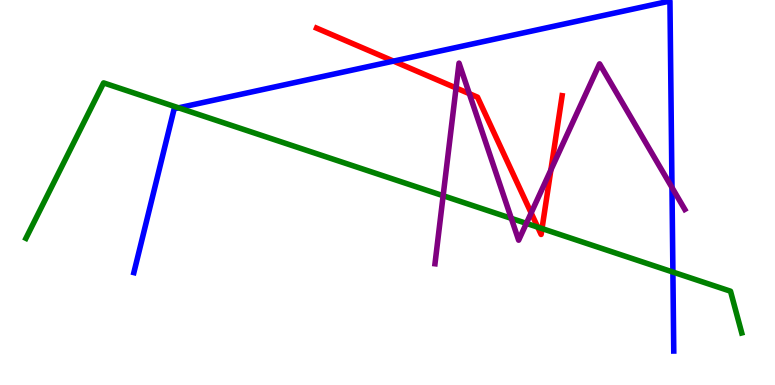[{'lines': ['blue', 'red'], 'intersections': [{'x': 5.08, 'y': 8.41}]}, {'lines': ['green', 'red'], 'intersections': [{'x': 6.94, 'y': 4.1}, {'x': 6.99, 'y': 4.06}]}, {'lines': ['purple', 'red'], 'intersections': [{'x': 5.88, 'y': 7.72}, {'x': 6.06, 'y': 7.57}, {'x': 6.85, 'y': 4.47}, {'x': 7.11, 'y': 5.59}]}, {'lines': ['blue', 'green'], 'intersections': [{'x': 2.3, 'y': 7.2}, {'x': 8.68, 'y': 2.93}]}, {'lines': ['blue', 'purple'], 'intersections': [{'x': 8.67, 'y': 5.13}]}, {'lines': ['green', 'purple'], 'intersections': [{'x': 5.72, 'y': 4.92}, {'x': 6.6, 'y': 4.33}, {'x': 6.79, 'y': 4.2}]}]